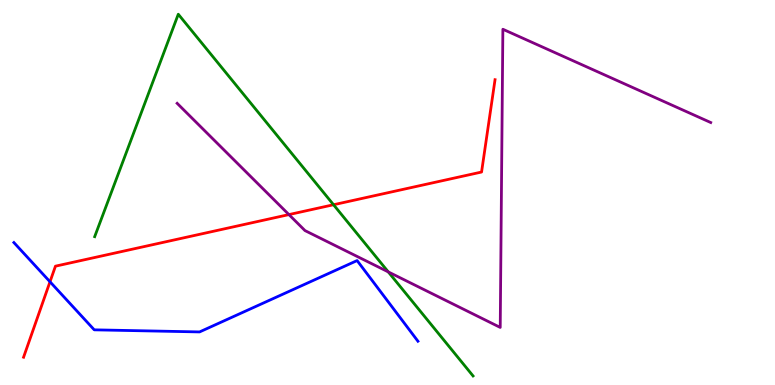[{'lines': ['blue', 'red'], 'intersections': [{'x': 0.645, 'y': 2.68}]}, {'lines': ['green', 'red'], 'intersections': [{'x': 4.3, 'y': 4.68}]}, {'lines': ['purple', 'red'], 'intersections': [{'x': 3.73, 'y': 4.43}]}, {'lines': ['blue', 'green'], 'intersections': []}, {'lines': ['blue', 'purple'], 'intersections': []}, {'lines': ['green', 'purple'], 'intersections': [{'x': 5.01, 'y': 2.94}]}]